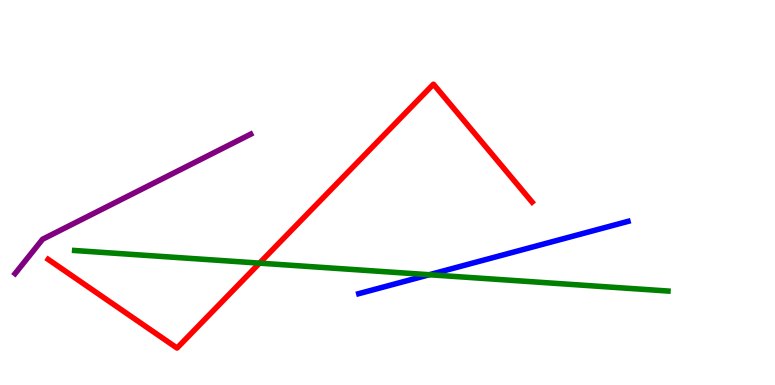[{'lines': ['blue', 'red'], 'intersections': []}, {'lines': ['green', 'red'], 'intersections': [{'x': 3.35, 'y': 3.17}]}, {'lines': ['purple', 'red'], 'intersections': []}, {'lines': ['blue', 'green'], 'intersections': [{'x': 5.54, 'y': 2.86}]}, {'lines': ['blue', 'purple'], 'intersections': []}, {'lines': ['green', 'purple'], 'intersections': []}]